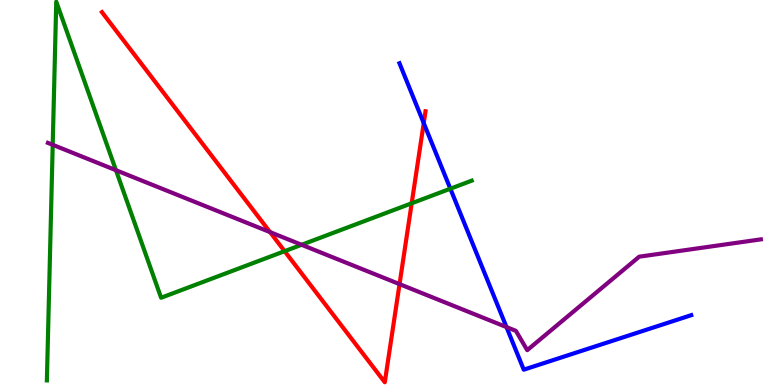[{'lines': ['blue', 'red'], 'intersections': [{'x': 5.47, 'y': 6.8}]}, {'lines': ['green', 'red'], 'intersections': [{'x': 3.67, 'y': 3.48}, {'x': 5.31, 'y': 4.72}]}, {'lines': ['purple', 'red'], 'intersections': [{'x': 3.48, 'y': 3.97}, {'x': 5.16, 'y': 2.62}]}, {'lines': ['blue', 'green'], 'intersections': [{'x': 5.81, 'y': 5.1}]}, {'lines': ['blue', 'purple'], 'intersections': [{'x': 6.54, 'y': 1.5}]}, {'lines': ['green', 'purple'], 'intersections': [{'x': 0.68, 'y': 6.24}, {'x': 1.5, 'y': 5.58}, {'x': 3.89, 'y': 3.64}]}]